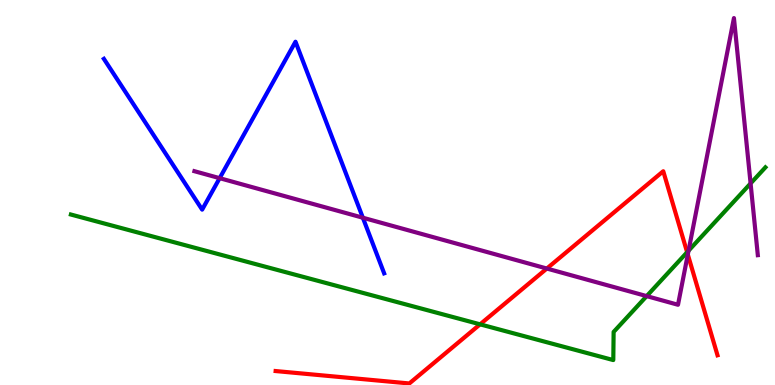[{'lines': ['blue', 'red'], 'intersections': []}, {'lines': ['green', 'red'], 'intersections': [{'x': 6.19, 'y': 1.58}, {'x': 8.87, 'y': 3.45}]}, {'lines': ['purple', 'red'], 'intersections': [{'x': 7.06, 'y': 3.03}, {'x': 8.87, 'y': 3.39}]}, {'lines': ['blue', 'green'], 'intersections': []}, {'lines': ['blue', 'purple'], 'intersections': [{'x': 2.83, 'y': 5.37}, {'x': 4.68, 'y': 4.34}]}, {'lines': ['green', 'purple'], 'intersections': [{'x': 8.34, 'y': 2.31}, {'x': 8.88, 'y': 3.49}, {'x': 9.69, 'y': 5.24}]}]